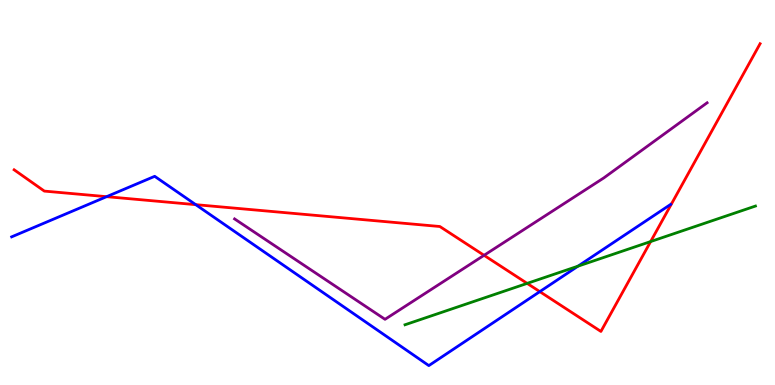[{'lines': ['blue', 'red'], 'intersections': [{'x': 1.38, 'y': 4.89}, {'x': 2.53, 'y': 4.68}, {'x': 6.97, 'y': 2.43}]}, {'lines': ['green', 'red'], 'intersections': [{'x': 6.8, 'y': 2.64}, {'x': 8.4, 'y': 3.73}]}, {'lines': ['purple', 'red'], 'intersections': [{'x': 6.25, 'y': 3.37}]}, {'lines': ['blue', 'green'], 'intersections': [{'x': 7.46, 'y': 3.09}]}, {'lines': ['blue', 'purple'], 'intersections': []}, {'lines': ['green', 'purple'], 'intersections': []}]